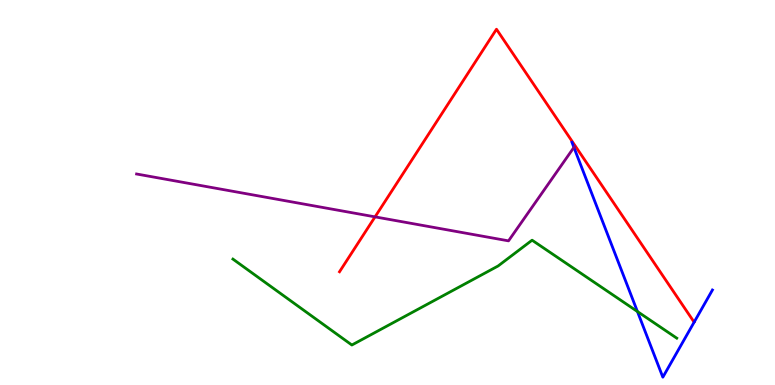[{'lines': ['blue', 'red'], 'intersections': []}, {'lines': ['green', 'red'], 'intersections': []}, {'lines': ['purple', 'red'], 'intersections': [{'x': 4.84, 'y': 4.37}]}, {'lines': ['blue', 'green'], 'intersections': [{'x': 8.22, 'y': 1.91}]}, {'lines': ['blue', 'purple'], 'intersections': [{'x': 7.41, 'y': 6.17}]}, {'lines': ['green', 'purple'], 'intersections': []}]